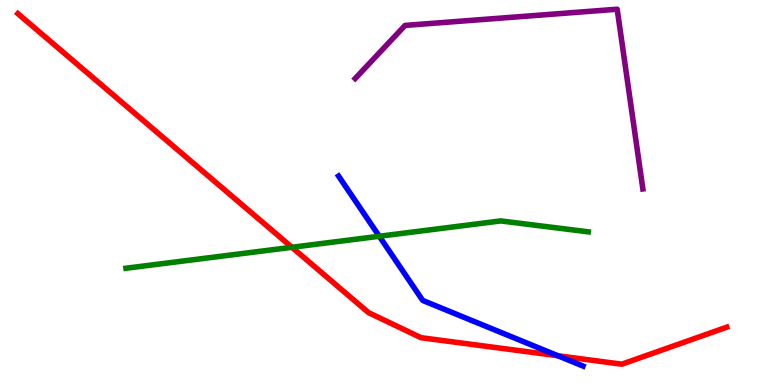[{'lines': ['blue', 'red'], 'intersections': [{'x': 7.2, 'y': 0.76}]}, {'lines': ['green', 'red'], 'intersections': [{'x': 3.77, 'y': 3.58}]}, {'lines': ['purple', 'red'], 'intersections': []}, {'lines': ['blue', 'green'], 'intersections': [{'x': 4.89, 'y': 3.86}]}, {'lines': ['blue', 'purple'], 'intersections': []}, {'lines': ['green', 'purple'], 'intersections': []}]